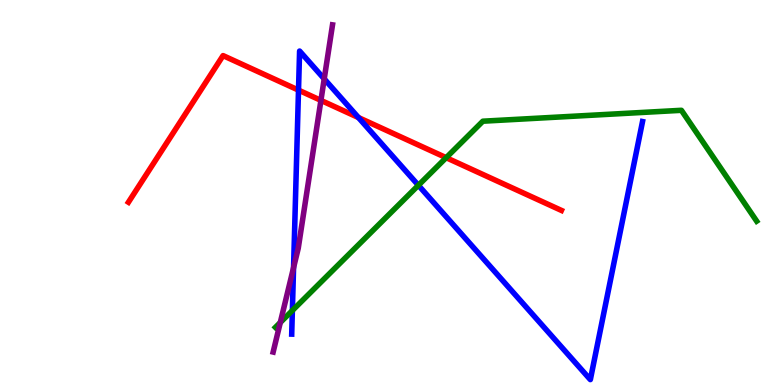[{'lines': ['blue', 'red'], 'intersections': [{'x': 3.85, 'y': 7.66}, {'x': 4.62, 'y': 6.95}]}, {'lines': ['green', 'red'], 'intersections': [{'x': 5.76, 'y': 5.9}]}, {'lines': ['purple', 'red'], 'intersections': [{'x': 4.14, 'y': 7.39}]}, {'lines': ['blue', 'green'], 'intersections': [{'x': 3.77, 'y': 1.93}, {'x': 5.4, 'y': 5.19}]}, {'lines': ['blue', 'purple'], 'intersections': [{'x': 3.79, 'y': 3.05}, {'x': 4.18, 'y': 7.95}]}, {'lines': ['green', 'purple'], 'intersections': [{'x': 3.62, 'y': 1.62}]}]